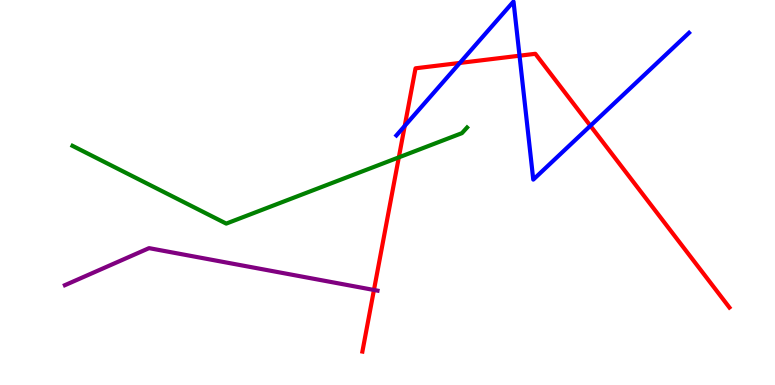[{'lines': ['blue', 'red'], 'intersections': [{'x': 5.22, 'y': 6.73}, {'x': 5.93, 'y': 8.37}, {'x': 6.7, 'y': 8.55}, {'x': 7.62, 'y': 6.73}]}, {'lines': ['green', 'red'], 'intersections': [{'x': 5.15, 'y': 5.91}]}, {'lines': ['purple', 'red'], 'intersections': [{'x': 4.83, 'y': 2.47}]}, {'lines': ['blue', 'green'], 'intersections': []}, {'lines': ['blue', 'purple'], 'intersections': []}, {'lines': ['green', 'purple'], 'intersections': []}]